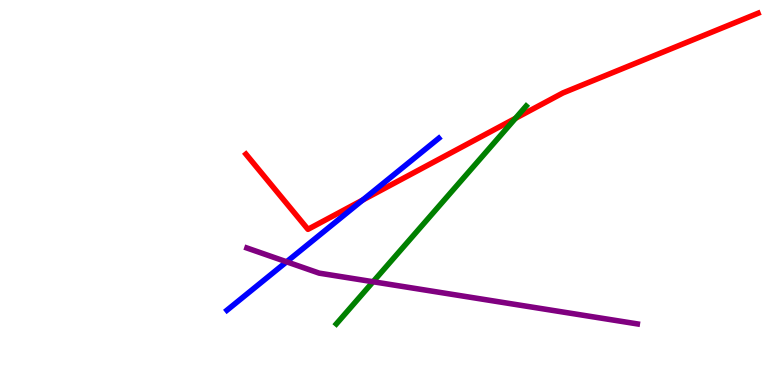[{'lines': ['blue', 'red'], 'intersections': [{'x': 4.68, 'y': 4.8}]}, {'lines': ['green', 'red'], 'intersections': [{'x': 6.65, 'y': 6.93}]}, {'lines': ['purple', 'red'], 'intersections': []}, {'lines': ['blue', 'green'], 'intersections': []}, {'lines': ['blue', 'purple'], 'intersections': [{'x': 3.7, 'y': 3.2}]}, {'lines': ['green', 'purple'], 'intersections': [{'x': 4.81, 'y': 2.68}]}]